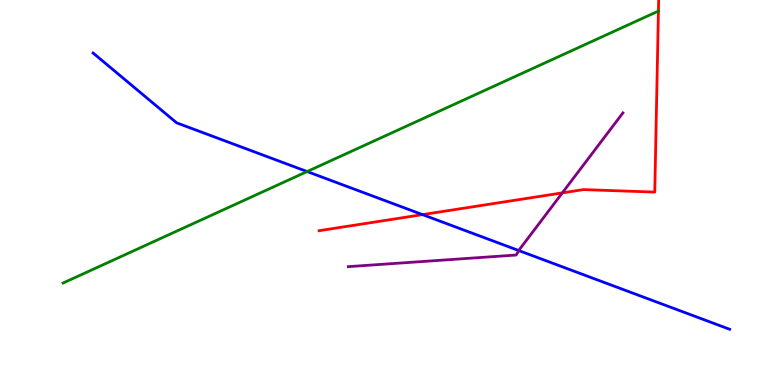[{'lines': ['blue', 'red'], 'intersections': [{'x': 5.45, 'y': 4.43}]}, {'lines': ['green', 'red'], 'intersections': [{'x': 8.5, 'y': 9.71}]}, {'lines': ['purple', 'red'], 'intersections': [{'x': 7.26, 'y': 4.99}]}, {'lines': ['blue', 'green'], 'intersections': [{'x': 3.96, 'y': 5.54}]}, {'lines': ['blue', 'purple'], 'intersections': [{'x': 6.69, 'y': 3.49}]}, {'lines': ['green', 'purple'], 'intersections': []}]